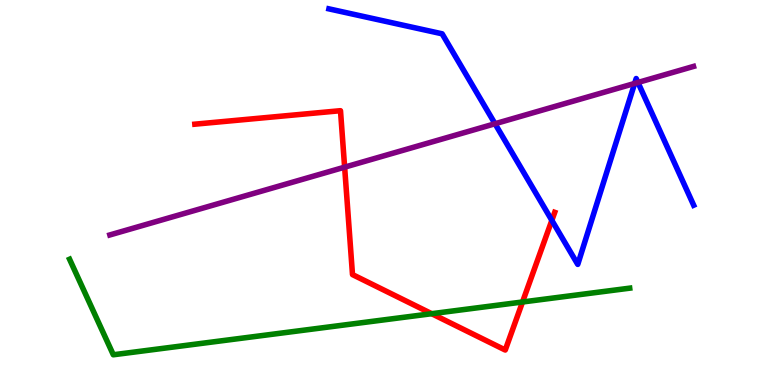[{'lines': ['blue', 'red'], 'intersections': [{'x': 7.12, 'y': 4.28}]}, {'lines': ['green', 'red'], 'intersections': [{'x': 5.57, 'y': 1.85}, {'x': 6.74, 'y': 2.16}]}, {'lines': ['purple', 'red'], 'intersections': [{'x': 4.45, 'y': 5.66}]}, {'lines': ['blue', 'green'], 'intersections': []}, {'lines': ['blue', 'purple'], 'intersections': [{'x': 6.39, 'y': 6.79}, {'x': 8.19, 'y': 7.83}, {'x': 8.23, 'y': 7.86}]}, {'lines': ['green', 'purple'], 'intersections': []}]